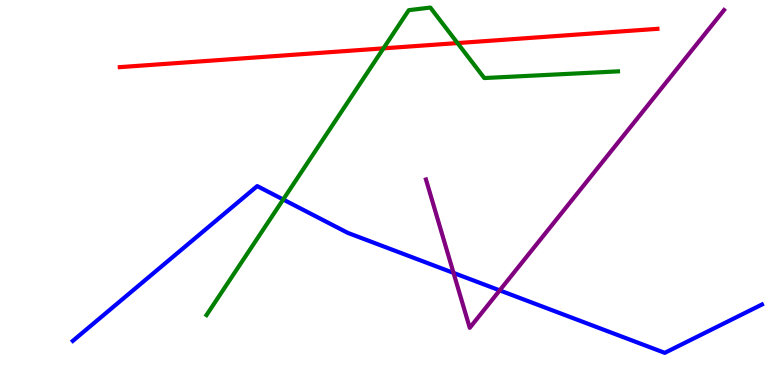[{'lines': ['blue', 'red'], 'intersections': []}, {'lines': ['green', 'red'], 'intersections': [{'x': 4.95, 'y': 8.74}, {'x': 5.9, 'y': 8.88}]}, {'lines': ['purple', 'red'], 'intersections': []}, {'lines': ['blue', 'green'], 'intersections': [{'x': 3.65, 'y': 4.82}]}, {'lines': ['blue', 'purple'], 'intersections': [{'x': 5.85, 'y': 2.91}, {'x': 6.45, 'y': 2.46}]}, {'lines': ['green', 'purple'], 'intersections': []}]